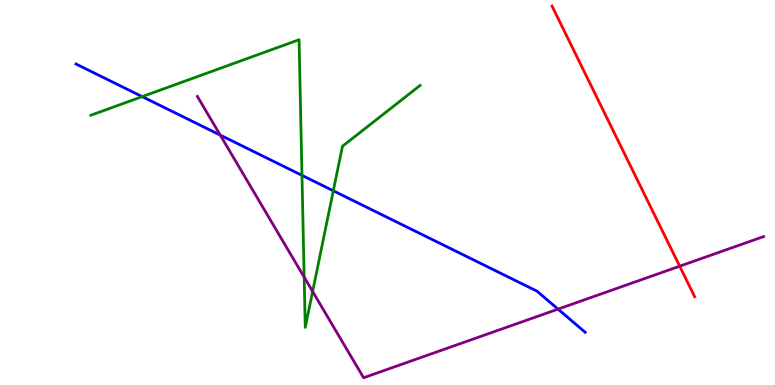[{'lines': ['blue', 'red'], 'intersections': []}, {'lines': ['green', 'red'], 'intersections': []}, {'lines': ['purple', 'red'], 'intersections': [{'x': 8.77, 'y': 3.09}]}, {'lines': ['blue', 'green'], 'intersections': [{'x': 1.83, 'y': 7.49}, {'x': 3.9, 'y': 5.45}, {'x': 4.3, 'y': 5.04}]}, {'lines': ['blue', 'purple'], 'intersections': [{'x': 2.84, 'y': 6.49}, {'x': 7.2, 'y': 1.97}]}, {'lines': ['green', 'purple'], 'intersections': [{'x': 3.92, 'y': 2.8}, {'x': 4.03, 'y': 2.43}]}]